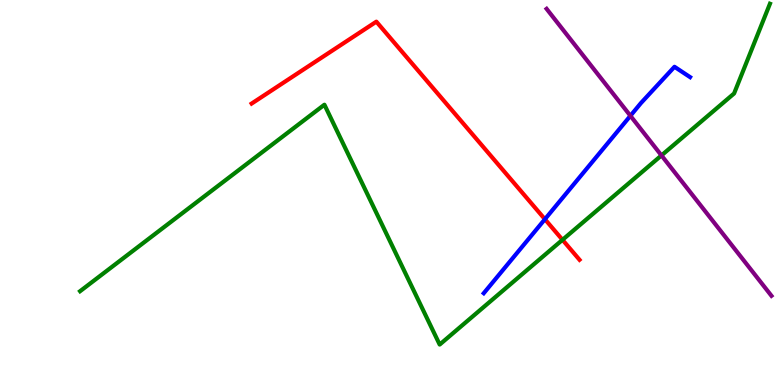[{'lines': ['blue', 'red'], 'intersections': [{'x': 7.03, 'y': 4.31}]}, {'lines': ['green', 'red'], 'intersections': [{'x': 7.26, 'y': 3.77}]}, {'lines': ['purple', 'red'], 'intersections': []}, {'lines': ['blue', 'green'], 'intersections': []}, {'lines': ['blue', 'purple'], 'intersections': [{'x': 8.13, 'y': 6.99}]}, {'lines': ['green', 'purple'], 'intersections': [{'x': 8.53, 'y': 5.96}]}]